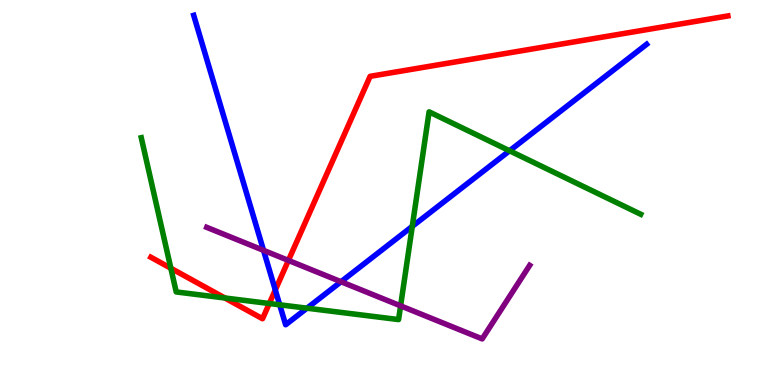[{'lines': ['blue', 'red'], 'intersections': [{'x': 3.55, 'y': 2.47}]}, {'lines': ['green', 'red'], 'intersections': [{'x': 2.2, 'y': 3.03}, {'x': 2.9, 'y': 2.26}, {'x': 3.47, 'y': 2.12}]}, {'lines': ['purple', 'red'], 'intersections': [{'x': 3.72, 'y': 3.24}]}, {'lines': ['blue', 'green'], 'intersections': [{'x': 3.61, 'y': 2.08}, {'x': 3.96, 'y': 2.0}, {'x': 5.32, 'y': 4.12}, {'x': 6.57, 'y': 6.08}]}, {'lines': ['blue', 'purple'], 'intersections': [{'x': 3.4, 'y': 3.5}, {'x': 4.4, 'y': 2.68}]}, {'lines': ['green', 'purple'], 'intersections': [{'x': 5.17, 'y': 2.06}]}]